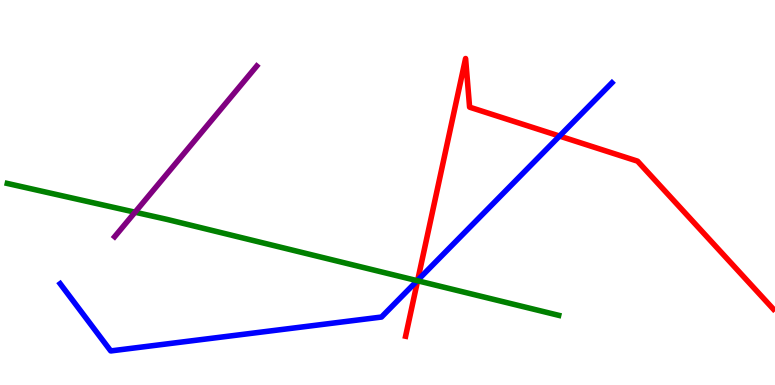[{'lines': ['blue', 'red'], 'intersections': [{'x': 5.39, 'y': 2.72}, {'x': 7.22, 'y': 6.47}]}, {'lines': ['green', 'red'], 'intersections': [{'x': 5.39, 'y': 2.71}]}, {'lines': ['purple', 'red'], 'intersections': []}, {'lines': ['blue', 'green'], 'intersections': [{'x': 5.38, 'y': 2.71}]}, {'lines': ['blue', 'purple'], 'intersections': []}, {'lines': ['green', 'purple'], 'intersections': [{'x': 1.74, 'y': 4.49}]}]